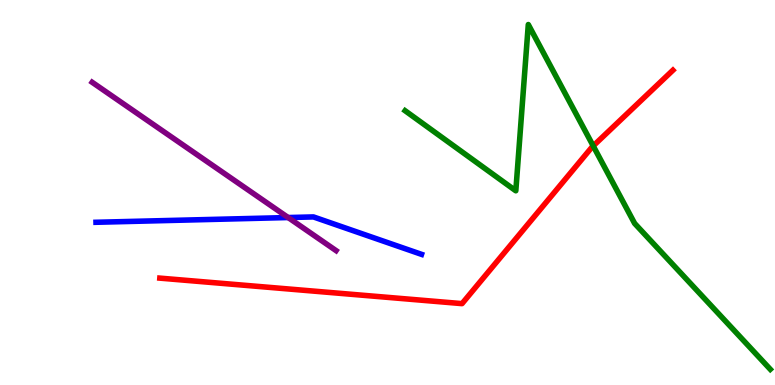[{'lines': ['blue', 'red'], 'intersections': []}, {'lines': ['green', 'red'], 'intersections': [{'x': 7.65, 'y': 6.21}]}, {'lines': ['purple', 'red'], 'intersections': []}, {'lines': ['blue', 'green'], 'intersections': []}, {'lines': ['blue', 'purple'], 'intersections': [{'x': 3.72, 'y': 4.35}]}, {'lines': ['green', 'purple'], 'intersections': []}]